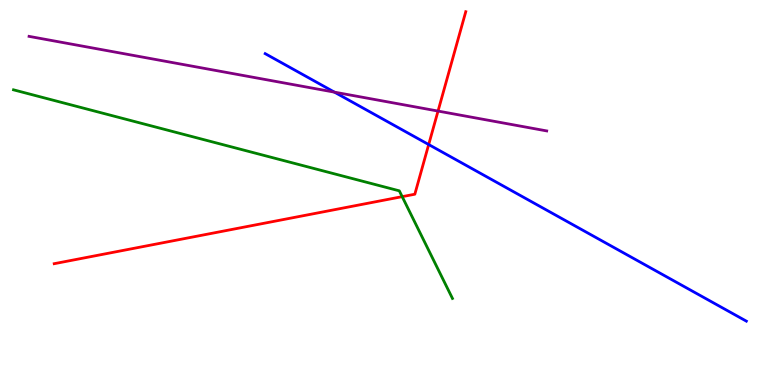[{'lines': ['blue', 'red'], 'intersections': [{'x': 5.53, 'y': 6.25}]}, {'lines': ['green', 'red'], 'intersections': [{'x': 5.19, 'y': 4.89}]}, {'lines': ['purple', 'red'], 'intersections': [{'x': 5.65, 'y': 7.12}]}, {'lines': ['blue', 'green'], 'intersections': []}, {'lines': ['blue', 'purple'], 'intersections': [{'x': 4.32, 'y': 7.61}]}, {'lines': ['green', 'purple'], 'intersections': []}]